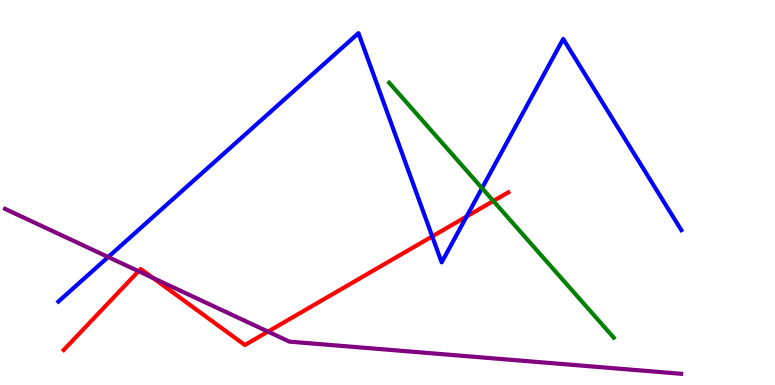[{'lines': ['blue', 'red'], 'intersections': [{'x': 5.58, 'y': 3.86}, {'x': 6.02, 'y': 4.38}]}, {'lines': ['green', 'red'], 'intersections': [{'x': 6.37, 'y': 4.78}]}, {'lines': ['purple', 'red'], 'intersections': [{'x': 1.79, 'y': 2.96}, {'x': 1.97, 'y': 2.78}, {'x': 3.46, 'y': 1.39}]}, {'lines': ['blue', 'green'], 'intersections': [{'x': 6.22, 'y': 5.11}]}, {'lines': ['blue', 'purple'], 'intersections': [{'x': 1.4, 'y': 3.32}]}, {'lines': ['green', 'purple'], 'intersections': []}]